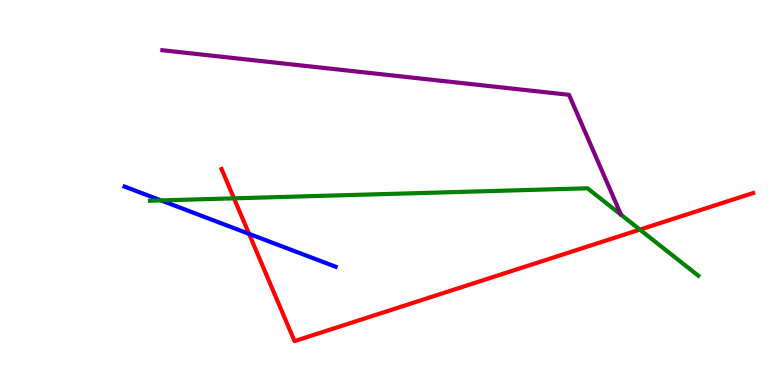[{'lines': ['blue', 'red'], 'intersections': [{'x': 3.21, 'y': 3.93}]}, {'lines': ['green', 'red'], 'intersections': [{'x': 3.02, 'y': 4.85}, {'x': 8.26, 'y': 4.04}]}, {'lines': ['purple', 'red'], 'intersections': []}, {'lines': ['blue', 'green'], 'intersections': [{'x': 2.08, 'y': 4.79}]}, {'lines': ['blue', 'purple'], 'intersections': []}, {'lines': ['green', 'purple'], 'intersections': []}]